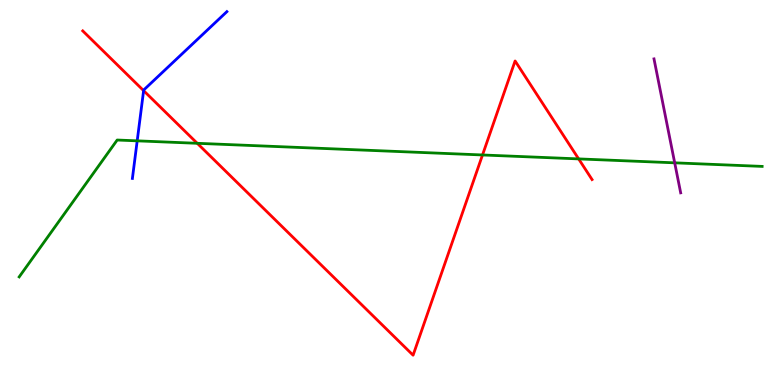[{'lines': ['blue', 'red'], 'intersections': [{'x': 1.85, 'y': 7.65}]}, {'lines': ['green', 'red'], 'intersections': [{'x': 2.55, 'y': 6.28}, {'x': 6.23, 'y': 5.97}, {'x': 7.47, 'y': 5.87}]}, {'lines': ['purple', 'red'], 'intersections': []}, {'lines': ['blue', 'green'], 'intersections': [{'x': 1.77, 'y': 6.34}]}, {'lines': ['blue', 'purple'], 'intersections': []}, {'lines': ['green', 'purple'], 'intersections': [{'x': 8.71, 'y': 5.77}]}]